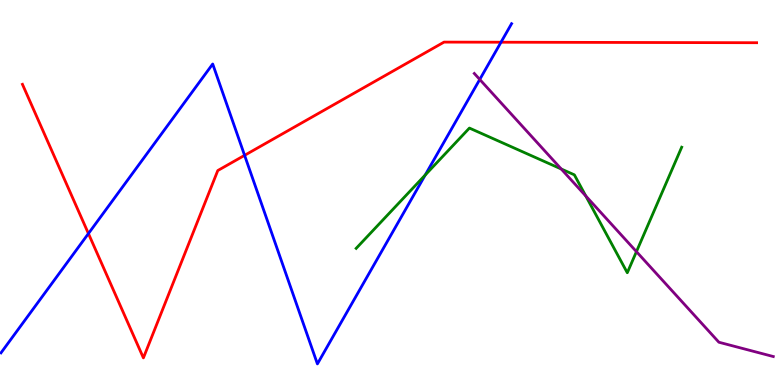[{'lines': ['blue', 'red'], 'intersections': [{'x': 1.14, 'y': 3.93}, {'x': 3.16, 'y': 5.97}, {'x': 6.46, 'y': 8.9}]}, {'lines': ['green', 'red'], 'intersections': []}, {'lines': ['purple', 'red'], 'intersections': []}, {'lines': ['blue', 'green'], 'intersections': [{'x': 5.49, 'y': 5.45}]}, {'lines': ['blue', 'purple'], 'intersections': [{'x': 6.19, 'y': 7.94}]}, {'lines': ['green', 'purple'], 'intersections': [{'x': 7.24, 'y': 5.61}, {'x': 7.56, 'y': 4.91}, {'x': 8.21, 'y': 3.46}]}]